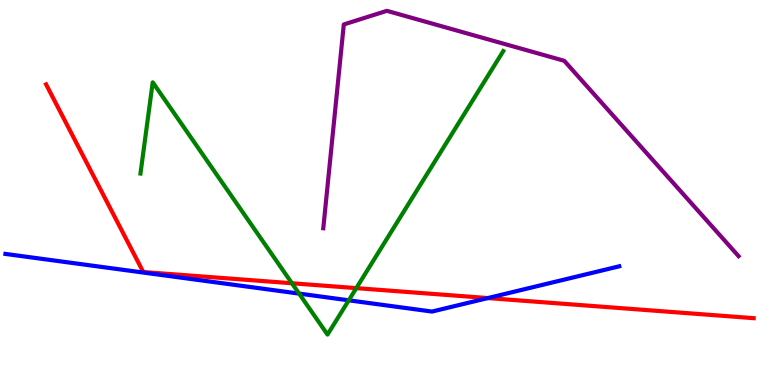[{'lines': ['blue', 'red'], 'intersections': [{'x': 6.29, 'y': 2.26}]}, {'lines': ['green', 'red'], 'intersections': [{'x': 3.77, 'y': 2.64}, {'x': 4.6, 'y': 2.52}]}, {'lines': ['purple', 'red'], 'intersections': []}, {'lines': ['blue', 'green'], 'intersections': [{'x': 3.86, 'y': 2.37}, {'x': 4.5, 'y': 2.2}]}, {'lines': ['blue', 'purple'], 'intersections': []}, {'lines': ['green', 'purple'], 'intersections': []}]